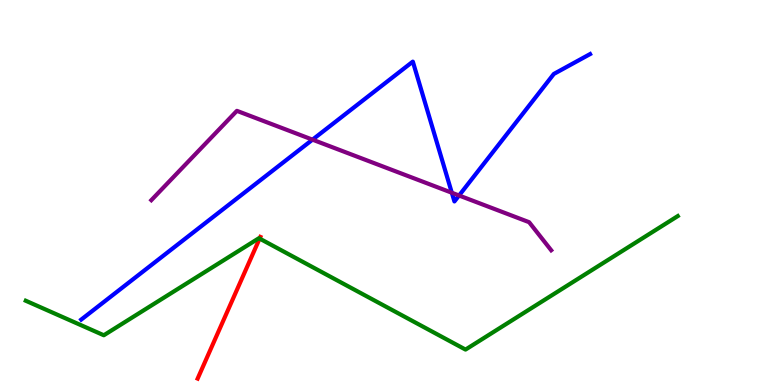[{'lines': ['blue', 'red'], 'intersections': []}, {'lines': ['green', 'red'], 'intersections': [{'x': 3.35, 'y': 3.8}]}, {'lines': ['purple', 'red'], 'intersections': []}, {'lines': ['blue', 'green'], 'intersections': []}, {'lines': ['blue', 'purple'], 'intersections': [{'x': 4.03, 'y': 6.37}, {'x': 5.83, 'y': 4.99}, {'x': 5.92, 'y': 4.92}]}, {'lines': ['green', 'purple'], 'intersections': []}]